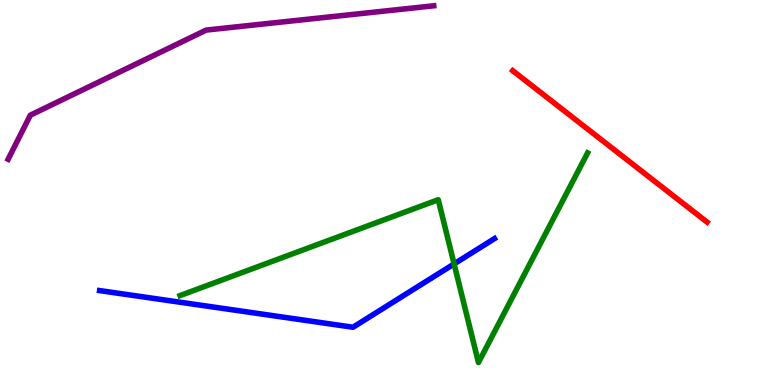[{'lines': ['blue', 'red'], 'intersections': []}, {'lines': ['green', 'red'], 'intersections': []}, {'lines': ['purple', 'red'], 'intersections': []}, {'lines': ['blue', 'green'], 'intersections': [{'x': 5.86, 'y': 3.15}]}, {'lines': ['blue', 'purple'], 'intersections': []}, {'lines': ['green', 'purple'], 'intersections': []}]